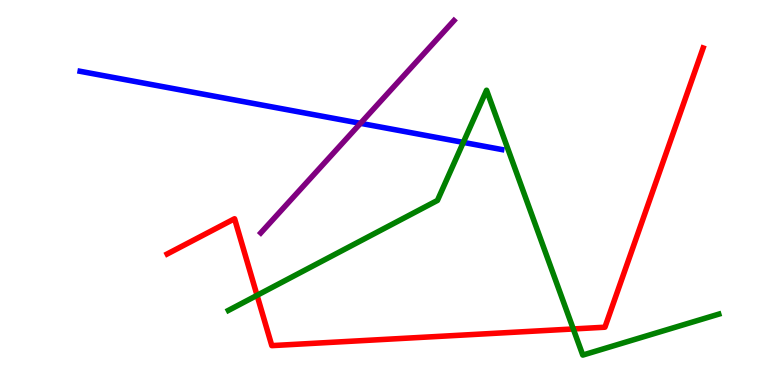[{'lines': ['blue', 'red'], 'intersections': []}, {'lines': ['green', 'red'], 'intersections': [{'x': 3.32, 'y': 2.33}, {'x': 7.4, 'y': 1.46}]}, {'lines': ['purple', 'red'], 'intersections': []}, {'lines': ['blue', 'green'], 'intersections': [{'x': 5.98, 'y': 6.3}]}, {'lines': ['blue', 'purple'], 'intersections': [{'x': 4.65, 'y': 6.8}]}, {'lines': ['green', 'purple'], 'intersections': []}]